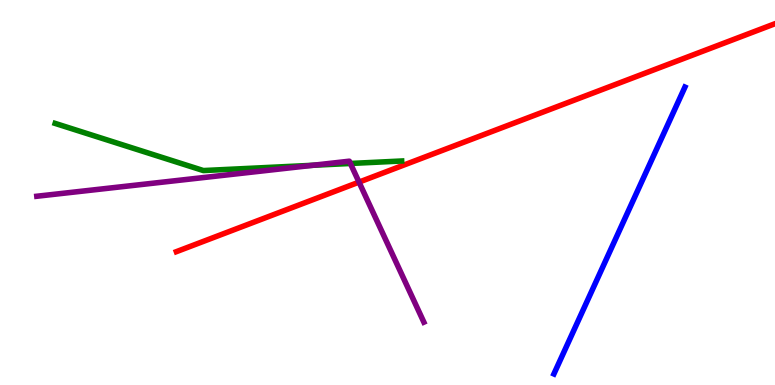[{'lines': ['blue', 'red'], 'intersections': []}, {'lines': ['green', 'red'], 'intersections': []}, {'lines': ['purple', 'red'], 'intersections': [{'x': 4.63, 'y': 5.27}]}, {'lines': ['blue', 'green'], 'intersections': []}, {'lines': ['blue', 'purple'], 'intersections': []}, {'lines': ['green', 'purple'], 'intersections': [{'x': 4.04, 'y': 5.71}, {'x': 4.52, 'y': 5.75}]}]